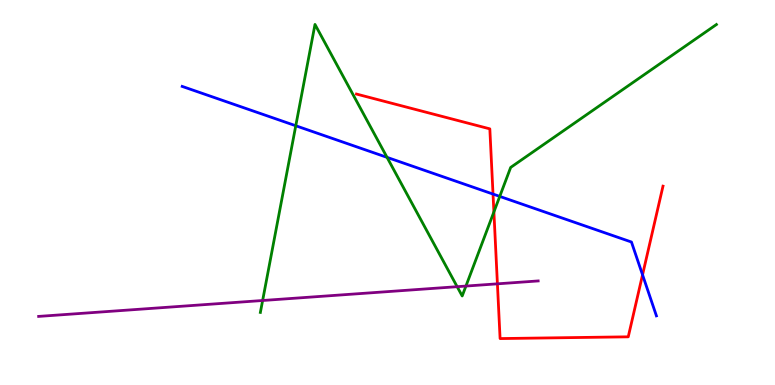[{'lines': ['blue', 'red'], 'intersections': [{'x': 6.36, 'y': 4.96}, {'x': 8.29, 'y': 2.86}]}, {'lines': ['green', 'red'], 'intersections': [{'x': 6.37, 'y': 4.5}]}, {'lines': ['purple', 'red'], 'intersections': [{'x': 6.42, 'y': 2.63}]}, {'lines': ['blue', 'green'], 'intersections': [{'x': 3.82, 'y': 6.73}, {'x': 4.99, 'y': 5.91}, {'x': 6.45, 'y': 4.9}]}, {'lines': ['blue', 'purple'], 'intersections': []}, {'lines': ['green', 'purple'], 'intersections': [{'x': 3.39, 'y': 2.19}, {'x': 5.9, 'y': 2.55}, {'x': 6.01, 'y': 2.57}]}]